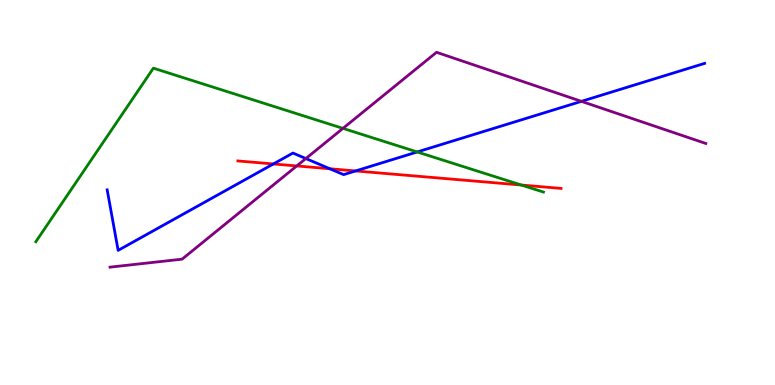[{'lines': ['blue', 'red'], 'intersections': [{'x': 3.53, 'y': 5.74}, {'x': 4.26, 'y': 5.62}, {'x': 4.59, 'y': 5.56}]}, {'lines': ['green', 'red'], 'intersections': [{'x': 6.73, 'y': 5.19}]}, {'lines': ['purple', 'red'], 'intersections': [{'x': 3.83, 'y': 5.69}]}, {'lines': ['blue', 'green'], 'intersections': [{'x': 5.38, 'y': 6.05}]}, {'lines': ['blue', 'purple'], 'intersections': [{'x': 3.95, 'y': 5.88}, {'x': 7.5, 'y': 7.37}]}, {'lines': ['green', 'purple'], 'intersections': [{'x': 4.43, 'y': 6.67}]}]